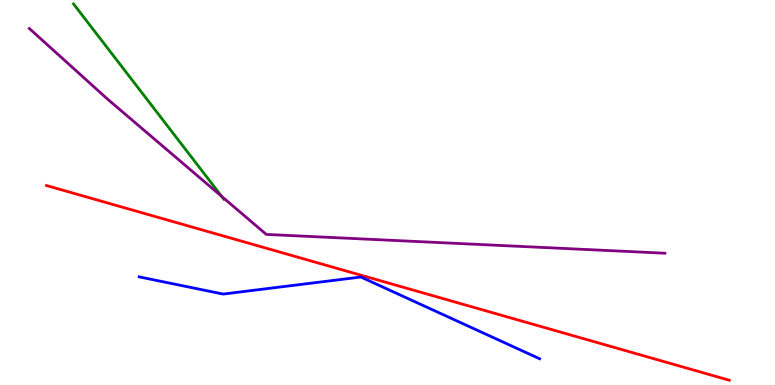[{'lines': ['blue', 'red'], 'intersections': []}, {'lines': ['green', 'red'], 'intersections': []}, {'lines': ['purple', 'red'], 'intersections': []}, {'lines': ['blue', 'green'], 'intersections': []}, {'lines': ['blue', 'purple'], 'intersections': []}, {'lines': ['green', 'purple'], 'intersections': [{'x': 2.86, 'y': 4.9}]}]